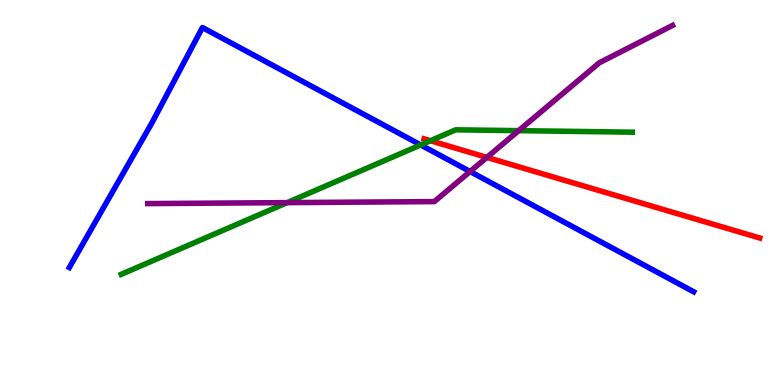[{'lines': ['blue', 'red'], 'intersections': []}, {'lines': ['green', 'red'], 'intersections': [{'x': 5.55, 'y': 6.34}]}, {'lines': ['purple', 'red'], 'intersections': [{'x': 6.28, 'y': 5.91}]}, {'lines': ['blue', 'green'], 'intersections': [{'x': 5.43, 'y': 6.24}]}, {'lines': ['blue', 'purple'], 'intersections': [{'x': 6.07, 'y': 5.55}]}, {'lines': ['green', 'purple'], 'intersections': [{'x': 3.71, 'y': 4.74}, {'x': 6.69, 'y': 6.61}]}]